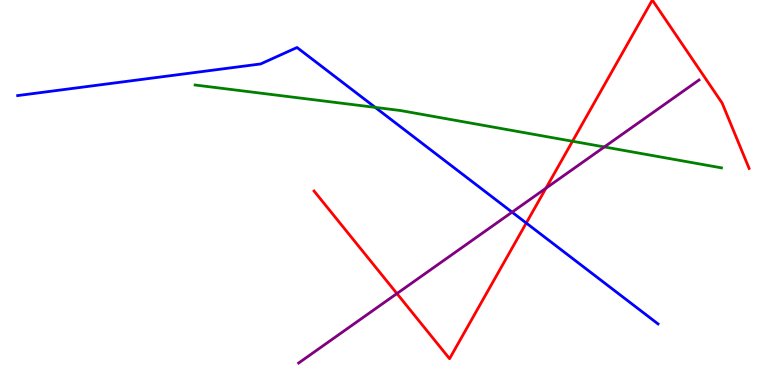[{'lines': ['blue', 'red'], 'intersections': [{'x': 6.79, 'y': 4.21}]}, {'lines': ['green', 'red'], 'intersections': [{'x': 7.39, 'y': 6.33}]}, {'lines': ['purple', 'red'], 'intersections': [{'x': 5.12, 'y': 2.38}, {'x': 7.04, 'y': 5.11}]}, {'lines': ['blue', 'green'], 'intersections': [{'x': 4.84, 'y': 7.21}]}, {'lines': ['blue', 'purple'], 'intersections': [{'x': 6.61, 'y': 4.49}]}, {'lines': ['green', 'purple'], 'intersections': [{'x': 7.8, 'y': 6.18}]}]